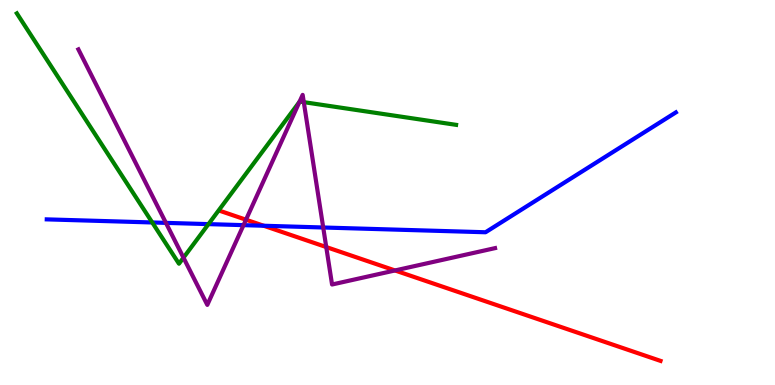[{'lines': ['blue', 'red'], 'intersections': [{'x': 3.4, 'y': 4.14}]}, {'lines': ['green', 'red'], 'intersections': []}, {'lines': ['purple', 'red'], 'intersections': [{'x': 3.17, 'y': 4.29}, {'x': 4.21, 'y': 3.58}, {'x': 5.1, 'y': 2.98}]}, {'lines': ['blue', 'green'], 'intersections': [{'x': 1.96, 'y': 4.22}, {'x': 2.69, 'y': 4.18}]}, {'lines': ['blue', 'purple'], 'intersections': [{'x': 2.14, 'y': 4.21}, {'x': 3.14, 'y': 4.15}, {'x': 4.17, 'y': 4.09}]}, {'lines': ['green', 'purple'], 'intersections': [{'x': 2.37, 'y': 3.31}, {'x': 3.86, 'y': 7.35}, {'x': 3.92, 'y': 7.35}]}]